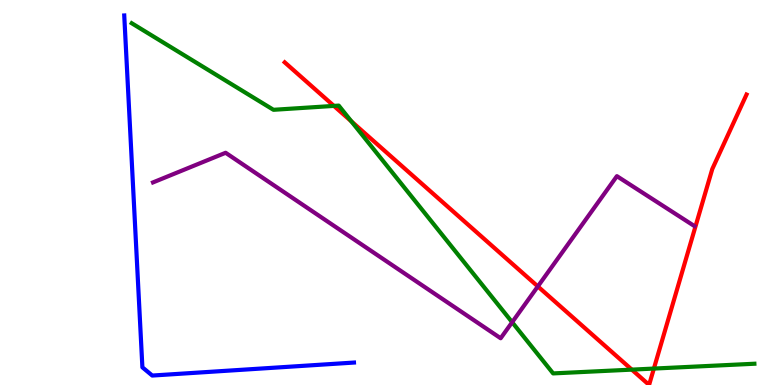[{'lines': ['blue', 'red'], 'intersections': []}, {'lines': ['green', 'red'], 'intersections': [{'x': 4.31, 'y': 7.25}, {'x': 4.53, 'y': 6.85}, {'x': 8.15, 'y': 0.399}, {'x': 8.44, 'y': 0.427}]}, {'lines': ['purple', 'red'], 'intersections': [{'x': 6.94, 'y': 2.56}]}, {'lines': ['blue', 'green'], 'intersections': []}, {'lines': ['blue', 'purple'], 'intersections': []}, {'lines': ['green', 'purple'], 'intersections': [{'x': 6.61, 'y': 1.63}]}]